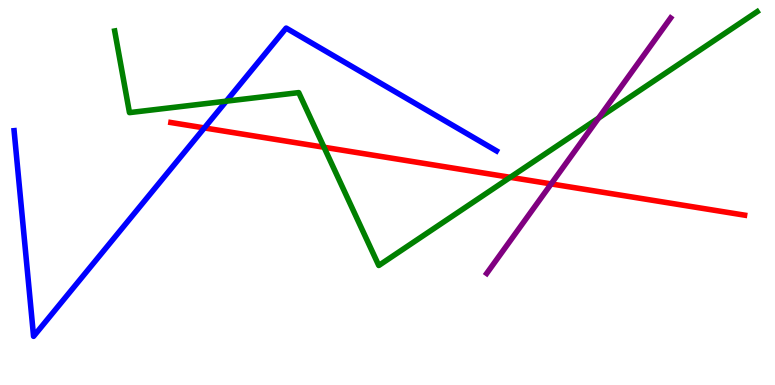[{'lines': ['blue', 'red'], 'intersections': [{'x': 2.64, 'y': 6.68}]}, {'lines': ['green', 'red'], 'intersections': [{'x': 4.18, 'y': 6.18}, {'x': 6.58, 'y': 5.39}]}, {'lines': ['purple', 'red'], 'intersections': [{'x': 7.11, 'y': 5.22}]}, {'lines': ['blue', 'green'], 'intersections': [{'x': 2.92, 'y': 7.37}]}, {'lines': ['blue', 'purple'], 'intersections': []}, {'lines': ['green', 'purple'], 'intersections': [{'x': 7.72, 'y': 6.93}]}]